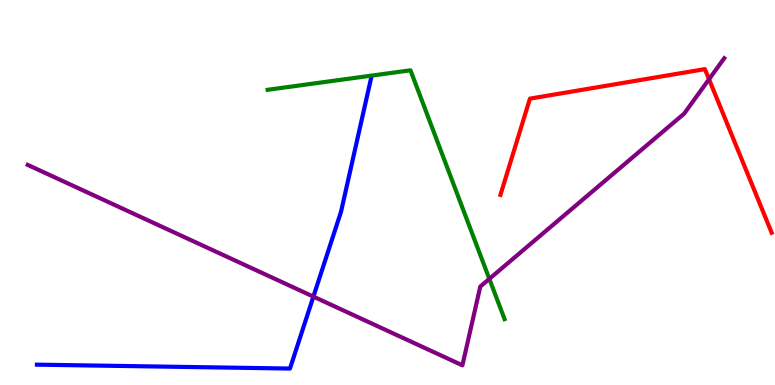[{'lines': ['blue', 'red'], 'intersections': []}, {'lines': ['green', 'red'], 'intersections': []}, {'lines': ['purple', 'red'], 'intersections': [{'x': 9.15, 'y': 7.94}]}, {'lines': ['blue', 'green'], 'intersections': []}, {'lines': ['blue', 'purple'], 'intersections': [{'x': 4.04, 'y': 2.3}]}, {'lines': ['green', 'purple'], 'intersections': [{'x': 6.31, 'y': 2.76}]}]